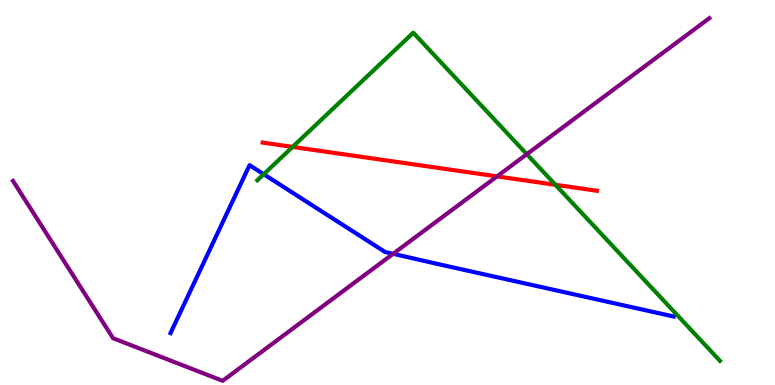[{'lines': ['blue', 'red'], 'intersections': []}, {'lines': ['green', 'red'], 'intersections': [{'x': 3.78, 'y': 6.18}, {'x': 7.17, 'y': 5.2}]}, {'lines': ['purple', 'red'], 'intersections': [{'x': 6.41, 'y': 5.42}]}, {'lines': ['blue', 'green'], 'intersections': [{'x': 3.4, 'y': 5.47}]}, {'lines': ['blue', 'purple'], 'intersections': [{'x': 5.07, 'y': 3.41}]}, {'lines': ['green', 'purple'], 'intersections': [{'x': 6.8, 'y': 5.99}]}]